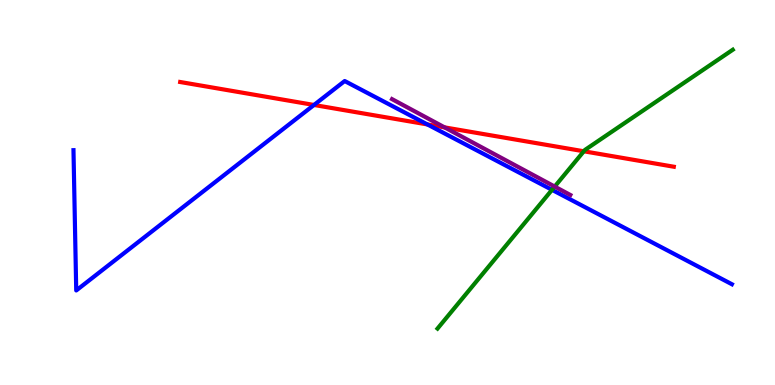[{'lines': ['blue', 'red'], 'intersections': [{'x': 4.05, 'y': 7.27}, {'x': 5.51, 'y': 6.77}]}, {'lines': ['green', 'red'], 'intersections': [{'x': 7.53, 'y': 6.07}]}, {'lines': ['purple', 'red'], 'intersections': [{'x': 5.74, 'y': 6.69}]}, {'lines': ['blue', 'green'], 'intersections': [{'x': 7.12, 'y': 5.07}]}, {'lines': ['blue', 'purple'], 'intersections': []}, {'lines': ['green', 'purple'], 'intersections': [{'x': 7.16, 'y': 5.15}]}]